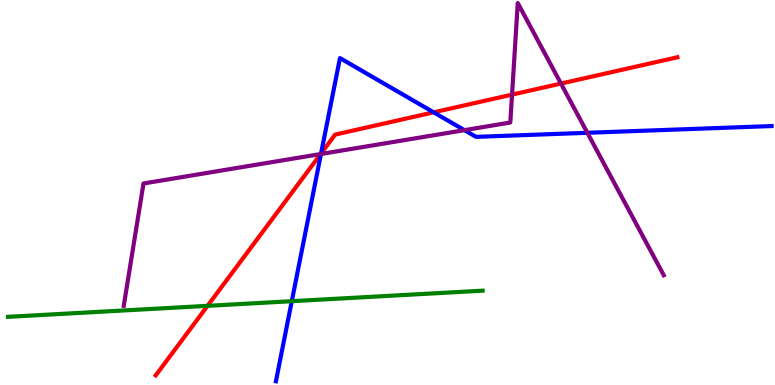[{'lines': ['blue', 'red'], 'intersections': [{'x': 4.14, 'y': 6.01}, {'x': 5.6, 'y': 7.08}]}, {'lines': ['green', 'red'], 'intersections': [{'x': 2.68, 'y': 2.06}]}, {'lines': ['purple', 'red'], 'intersections': [{'x': 4.14, 'y': 6.0}, {'x': 6.61, 'y': 7.54}, {'x': 7.24, 'y': 7.83}]}, {'lines': ['blue', 'green'], 'intersections': [{'x': 3.77, 'y': 2.18}]}, {'lines': ['blue', 'purple'], 'intersections': [{'x': 4.14, 'y': 6.0}, {'x': 5.99, 'y': 6.62}, {'x': 7.58, 'y': 6.55}]}, {'lines': ['green', 'purple'], 'intersections': []}]